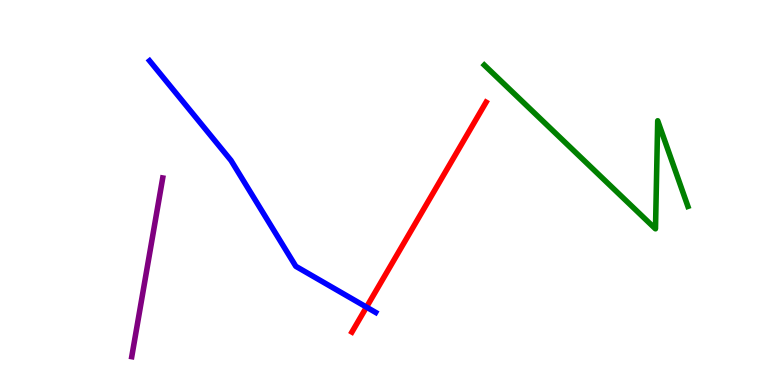[{'lines': ['blue', 'red'], 'intersections': [{'x': 4.73, 'y': 2.02}]}, {'lines': ['green', 'red'], 'intersections': []}, {'lines': ['purple', 'red'], 'intersections': []}, {'lines': ['blue', 'green'], 'intersections': []}, {'lines': ['blue', 'purple'], 'intersections': []}, {'lines': ['green', 'purple'], 'intersections': []}]